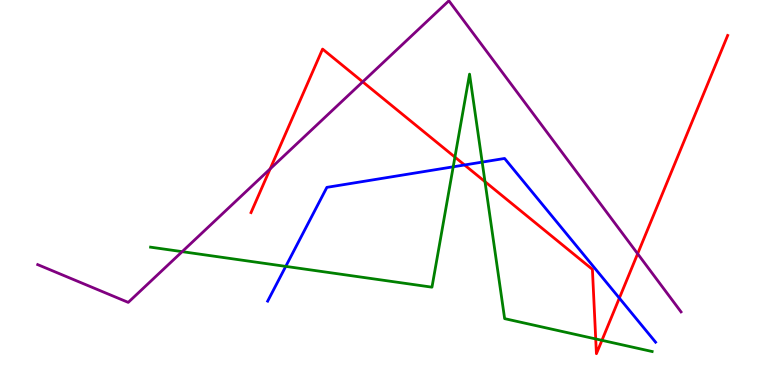[{'lines': ['blue', 'red'], 'intersections': [{'x': 5.99, 'y': 5.72}, {'x': 7.99, 'y': 2.26}]}, {'lines': ['green', 'red'], 'intersections': [{'x': 5.87, 'y': 5.92}, {'x': 6.26, 'y': 5.28}, {'x': 7.69, 'y': 1.2}, {'x': 7.77, 'y': 1.16}]}, {'lines': ['purple', 'red'], 'intersections': [{'x': 3.49, 'y': 5.61}, {'x': 4.68, 'y': 7.87}, {'x': 8.23, 'y': 3.41}]}, {'lines': ['blue', 'green'], 'intersections': [{'x': 3.69, 'y': 3.08}, {'x': 5.85, 'y': 5.67}, {'x': 6.22, 'y': 5.79}]}, {'lines': ['blue', 'purple'], 'intersections': []}, {'lines': ['green', 'purple'], 'intersections': [{'x': 2.35, 'y': 3.46}]}]